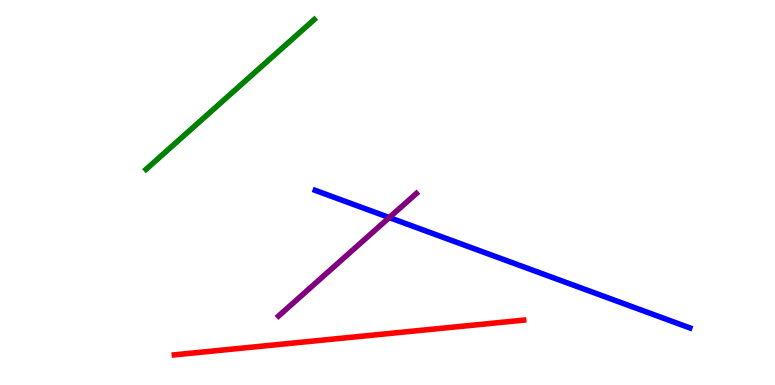[{'lines': ['blue', 'red'], 'intersections': []}, {'lines': ['green', 'red'], 'intersections': []}, {'lines': ['purple', 'red'], 'intersections': []}, {'lines': ['blue', 'green'], 'intersections': []}, {'lines': ['blue', 'purple'], 'intersections': [{'x': 5.02, 'y': 4.35}]}, {'lines': ['green', 'purple'], 'intersections': []}]